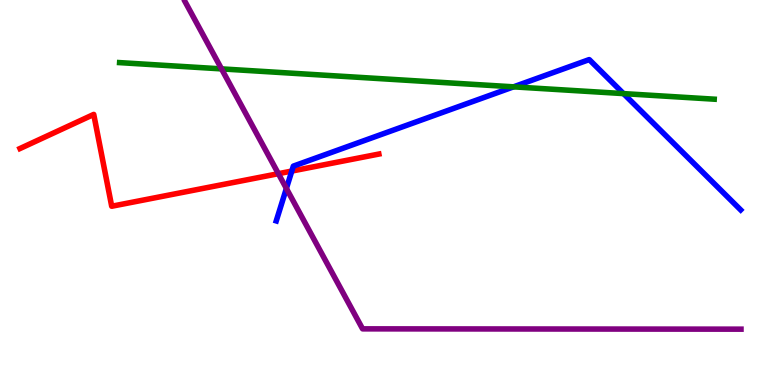[{'lines': ['blue', 'red'], 'intersections': [{'x': 3.77, 'y': 5.56}]}, {'lines': ['green', 'red'], 'intersections': []}, {'lines': ['purple', 'red'], 'intersections': [{'x': 3.59, 'y': 5.49}]}, {'lines': ['blue', 'green'], 'intersections': [{'x': 6.63, 'y': 7.74}, {'x': 8.05, 'y': 7.57}]}, {'lines': ['blue', 'purple'], 'intersections': [{'x': 3.7, 'y': 5.11}]}, {'lines': ['green', 'purple'], 'intersections': [{'x': 2.86, 'y': 8.21}]}]